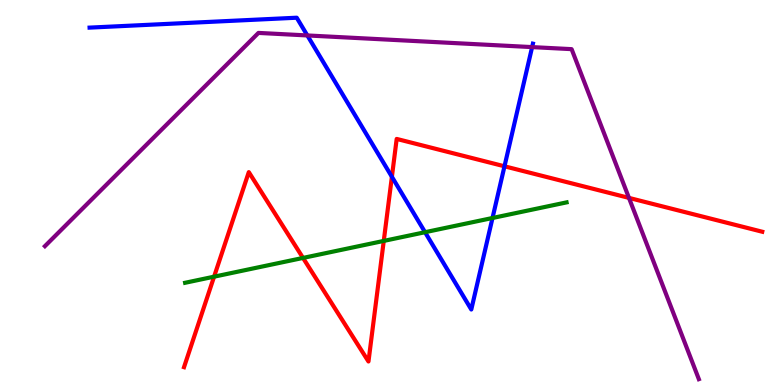[{'lines': ['blue', 'red'], 'intersections': [{'x': 5.06, 'y': 5.41}, {'x': 6.51, 'y': 5.68}]}, {'lines': ['green', 'red'], 'intersections': [{'x': 2.76, 'y': 2.81}, {'x': 3.91, 'y': 3.3}, {'x': 4.95, 'y': 3.74}]}, {'lines': ['purple', 'red'], 'intersections': [{'x': 8.12, 'y': 4.86}]}, {'lines': ['blue', 'green'], 'intersections': [{'x': 5.48, 'y': 3.97}, {'x': 6.35, 'y': 4.34}]}, {'lines': ['blue', 'purple'], 'intersections': [{'x': 3.97, 'y': 9.08}, {'x': 6.87, 'y': 8.78}]}, {'lines': ['green', 'purple'], 'intersections': []}]